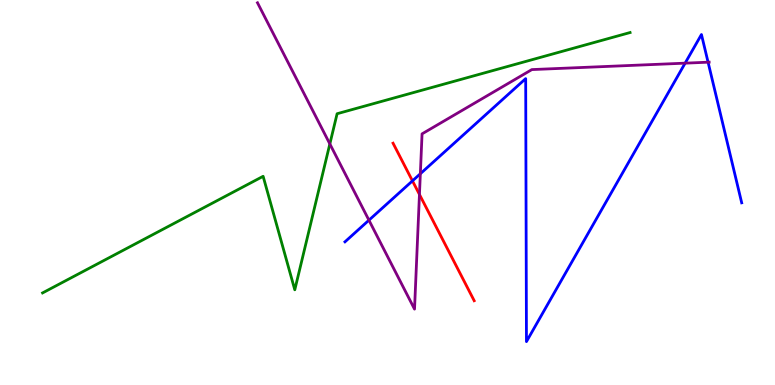[{'lines': ['blue', 'red'], 'intersections': [{'x': 5.32, 'y': 5.3}]}, {'lines': ['green', 'red'], 'intersections': []}, {'lines': ['purple', 'red'], 'intersections': [{'x': 5.41, 'y': 4.95}]}, {'lines': ['blue', 'green'], 'intersections': []}, {'lines': ['blue', 'purple'], 'intersections': [{'x': 4.76, 'y': 4.28}, {'x': 5.42, 'y': 5.49}, {'x': 8.84, 'y': 8.36}, {'x': 9.14, 'y': 8.38}]}, {'lines': ['green', 'purple'], 'intersections': [{'x': 4.26, 'y': 6.26}]}]